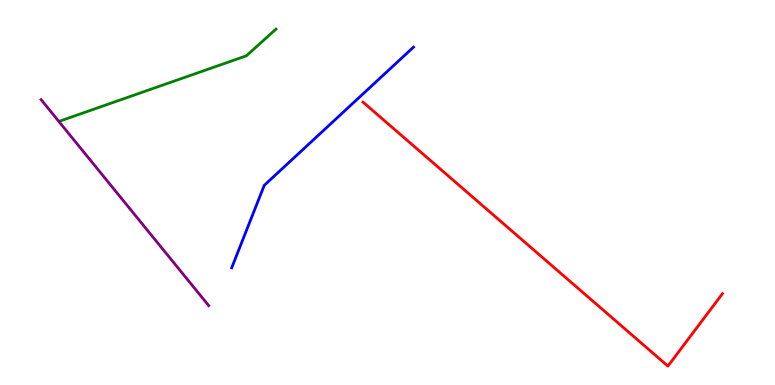[{'lines': ['blue', 'red'], 'intersections': []}, {'lines': ['green', 'red'], 'intersections': []}, {'lines': ['purple', 'red'], 'intersections': []}, {'lines': ['blue', 'green'], 'intersections': []}, {'lines': ['blue', 'purple'], 'intersections': []}, {'lines': ['green', 'purple'], 'intersections': []}]